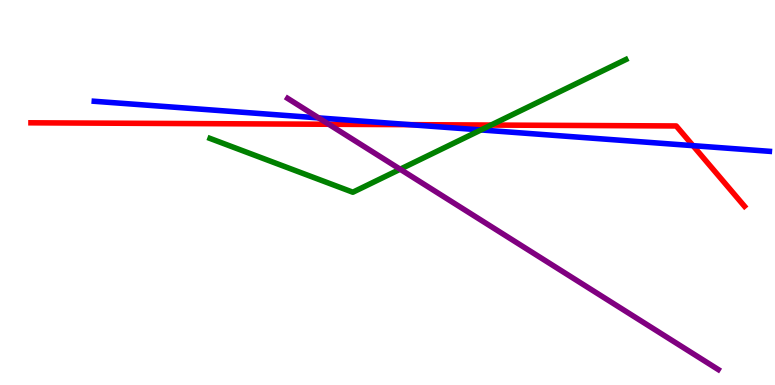[{'lines': ['blue', 'red'], 'intersections': [{'x': 5.29, 'y': 6.76}, {'x': 8.94, 'y': 6.22}]}, {'lines': ['green', 'red'], 'intersections': [{'x': 6.34, 'y': 6.75}]}, {'lines': ['purple', 'red'], 'intersections': [{'x': 4.24, 'y': 6.77}]}, {'lines': ['blue', 'green'], 'intersections': [{'x': 6.21, 'y': 6.62}]}, {'lines': ['blue', 'purple'], 'intersections': [{'x': 4.11, 'y': 6.94}]}, {'lines': ['green', 'purple'], 'intersections': [{'x': 5.16, 'y': 5.6}]}]